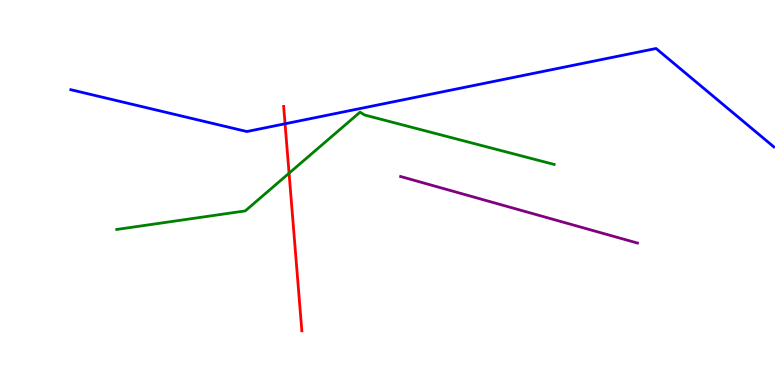[{'lines': ['blue', 'red'], 'intersections': [{'x': 3.68, 'y': 6.78}]}, {'lines': ['green', 'red'], 'intersections': [{'x': 3.73, 'y': 5.5}]}, {'lines': ['purple', 'red'], 'intersections': []}, {'lines': ['blue', 'green'], 'intersections': []}, {'lines': ['blue', 'purple'], 'intersections': []}, {'lines': ['green', 'purple'], 'intersections': []}]